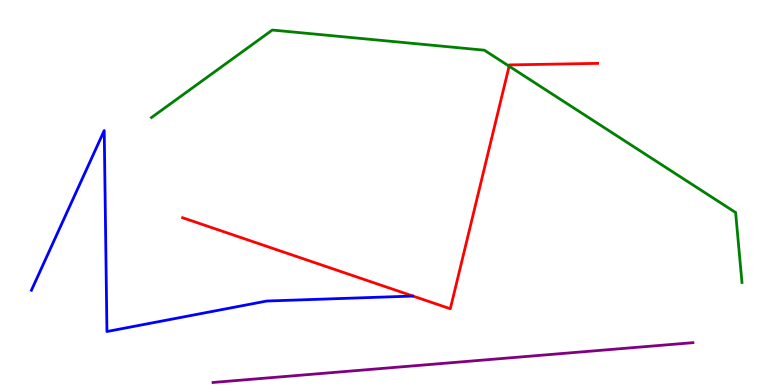[{'lines': ['blue', 'red'], 'intersections': []}, {'lines': ['green', 'red'], 'intersections': [{'x': 6.57, 'y': 8.28}]}, {'lines': ['purple', 'red'], 'intersections': []}, {'lines': ['blue', 'green'], 'intersections': []}, {'lines': ['blue', 'purple'], 'intersections': []}, {'lines': ['green', 'purple'], 'intersections': []}]